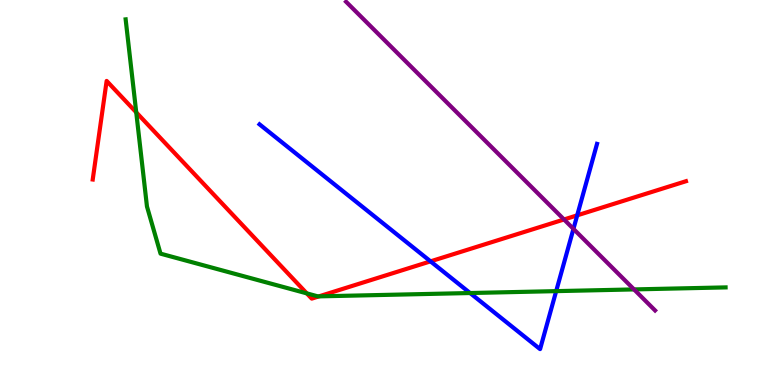[{'lines': ['blue', 'red'], 'intersections': [{'x': 5.56, 'y': 3.21}, {'x': 7.45, 'y': 4.41}]}, {'lines': ['green', 'red'], 'intersections': [{'x': 1.76, 'y': 7.08}, {'x': 3.96, 'y': 2.38}, {'x': 4.12, 'y': 2.3}]}, {'lines': ['purple', 'red'], 'intersections': [{'x': 7.28, 'y': 4.3}]}, {'lines': ['blue', 'green'], 'intersections': [{'x': 6.07, 'y': 2.39}, {'x': 7.18, 'y': 2.44}]}, {'lines': ['blue', 'purple'], 'intersections': [{'x': 7.4, 'y': 4.05}]}, {'lines': ['green', 'purple'], 'intersections': [{'x': 8.18, 'y': 2.48}]}]